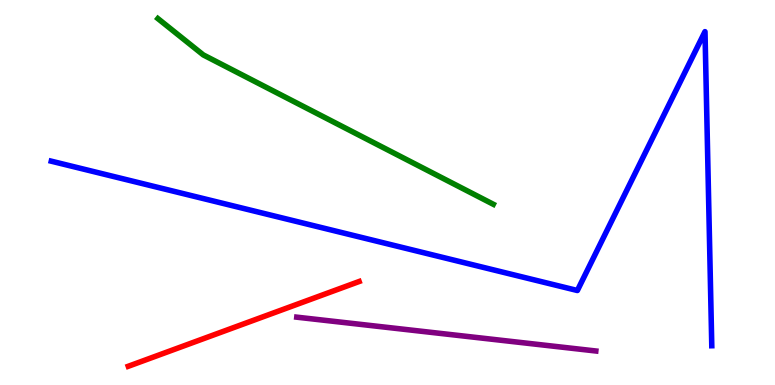[{'lines': ['blue', 'red'], 'intersections': []}, {'lines': ['green', 'red'], 'intersections': []}, {'lines': ['purple', 'red'], 'intersections': []}, {'lines': ['blue', 'green'], 'intersections': []}, {'lines': ['blue', 'purple'], 'intersections': []}, {'lines': ['green', 'purple'], 'intersections': []}]